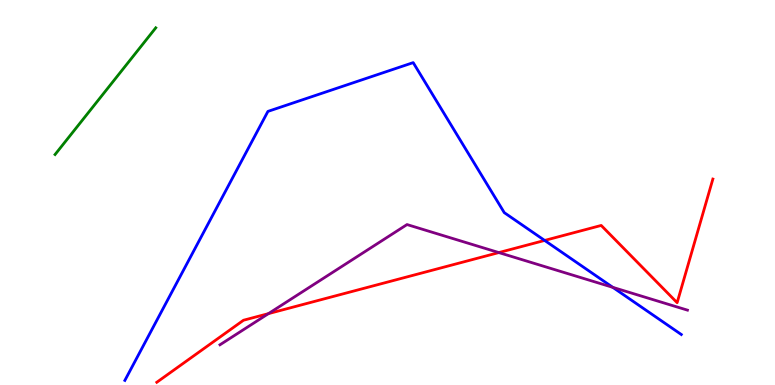[{'lines': ['blue', 'red'], 'intersections': [{'x': 7.03, 'y': 3.75}]}, {'lines': ['green', 'red'], 'intersections': []}, {'lines': ['purple', 'red'], 'intersections': [{'x': 3.46, 'y': 1.85}, {'x': 6.44, 'y': 3.44}]}, {'lines': ['blue', 'green'], 'intersections': []}, {'lines': ['blue', 'purple'], 'intersections': [{'x': 7.91, 'y': 2.54}]}, {'lines': ['green', 'purple'], 'intersections': []}]